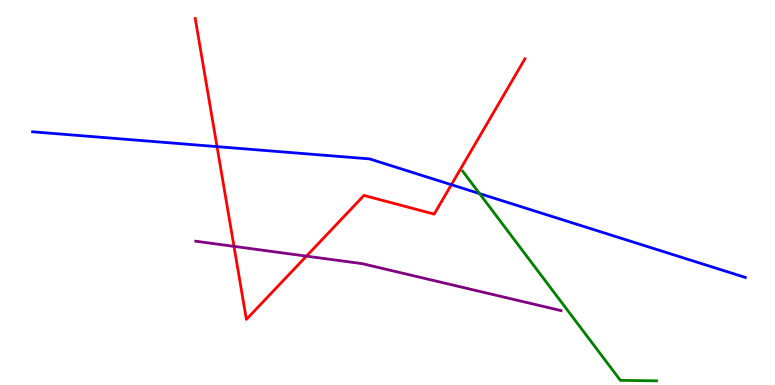[{'lines': ['blue', 'red'], 'intersections': [{'x': 2.8, 'y': 6.19}, {'x': 5.82, 'y': 5.2}]}, {'lines': ['green', 'red'], 'intersections': []}, {'lines': ['purple', 'red'], 'intersections': [{'x': 3.02, 'y': 3.6}, {'x': 3.95, 'y': 3.35}]}, {'lines': ['blue', 'green'], 'intersections': [{'x': 6.19, 'y': 4.97}]}, {'lines': ['blue', 'purple'], 'intersections': []}, {'lines': ['green', 'purple'], 'intersections': []}]